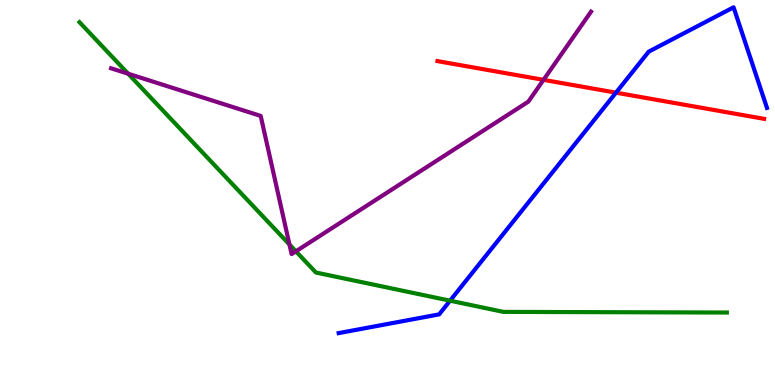[{'lines': ['blue', 'red'], 'intersections': [{'x': 7.95, 'y': 7.59}]}, {'lines': ['green', 'red'], 'intersections': []}, {'lines': ['purple', 'red'], 'intersections': [{'x': 7.01, 'y': 7.93}]}, {'lines': ['blue', 'green'], 'intersections': [{'x': 5.81, 'y': 2.19}]}, {'lines': ['blue', 'purple'], 'intersections': []}, {'lines': ['green', 'purple'], 'intersections': [{'x': 1.65, 'y': 8.09}, {'x': 3.73, 'y': 3.65}, {'x': 3.82, 'y': 3.47}]}]